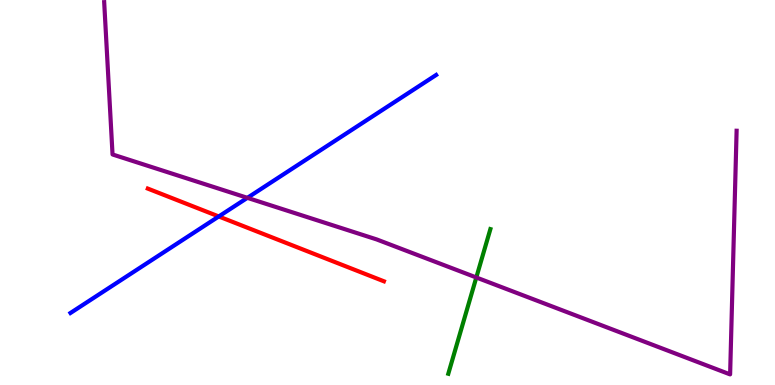[{'lines': ['blue', 'red'], 'intersections': [{'x': 2.82, 'y': 4.38}]}, {'lines': ['green', 'red'], 'intersections': []}, {'lines': ['purple', 'red'], 'intersections': []}, {'lines': ['blue', 'green'], 'intersections': []}, {'lines': ['blue', 'purple'], 'intersections': [{'x': 3.19, 'y': 4.86}]}, {'lines': ['green', 'purple'], 'intersections': [{'x': 6.15, 'y': 2.79}]}]